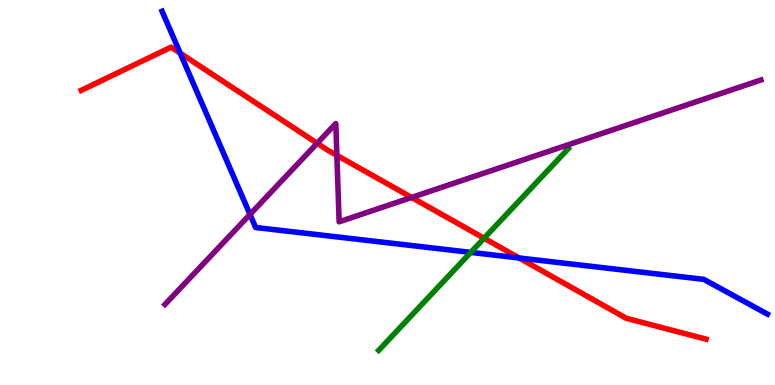[{'lines': ['blue', 'red'], 'intersections': [{'x': 2.33, 'y': 8.62}, {'x': 6.7, 'y': 3.3}]}, {'lines': ['green', 'red'], 'intersections': [{'x': 6.25, 'y': 3.81}]}, {'lines': ['purple', 'red'], 'intersections': [{'x': 4.09, 'y': 6.28}, {'x': 4.35, 'y': 5.96}, {'x': 5.31, 'y': 4.87}]}, {'lines': ['blue', 'green'], 'intersections': [{'x': 6.07, 'y': 3.44}]}, {'lines': ['blue', 'purple'], 'intersections': [{'x': 3.23, 'y': 4.43}]}, {'lines': ['green', 'purple'], 'intersections': []}]